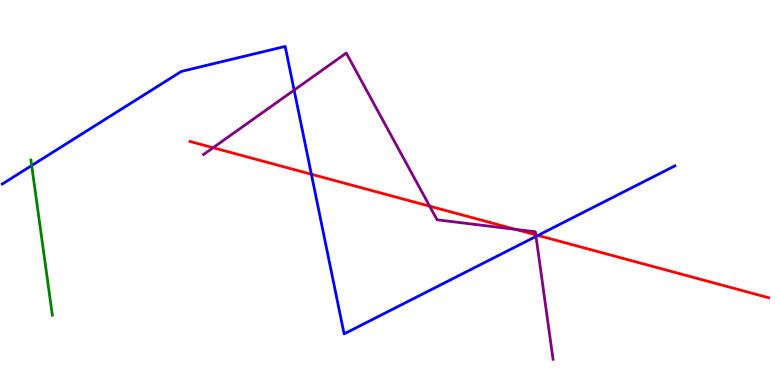[{'lines': ['blue', 'red'], 'intersections': [{'x': 4.02, 'y': 5.47}, {'x': 6.94, 'y': 3.89}]}, {'lines': ['green', 'red'], 'intersections': []}, {'lines': ['purple', 'red'], 'intersections': [{'x': 2.75, 'y': 6.16}, {'x': 5.54, 'y': 4.64}, {'x': 6.65, 'y': 4.04}, {'x': 6.91, 'y': 3.9}]}, {'lines': ['blue', 'green'], 'intersections': [{'x': 0.409, 'y': 5.7}]}, {'lines': ['blue', 'purple'], 'intersections': [{'x': 3.8, 'y': 7.66}, {'x': 6.92, 'y': 3.86}]}, {'lines': ['green', 'purple'], 'intersections': []}]